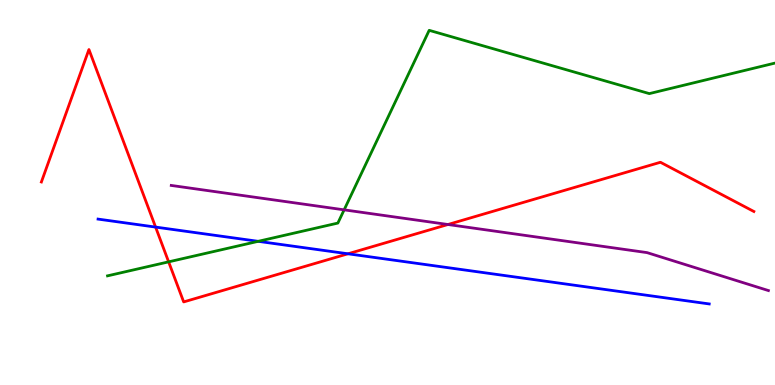[{'lines': ['blue', 'red'], 'intersections': [{'x': 2.01, 'y': 4.1}, {'x': 4.49, 'y': 3.41}]}, {'lines': ['green', 'red'], 'intersections': [{'x': 2.18, 'y': 3.2}]}, {'lines': ['purple', 'red'], 'intersections': [{'x': 5.78, 'y': 4.17}]}, {'lines': ['blue', 'green'], 'intersections': [{'x': 3.33, 'y': 3.73}]}, {'lines': ['blue', 'purple'], 'intersections': []}, {'lines': ['green', 'purple'], 'intersections': [{'x': 4.44, 'y': 4.55}]}]